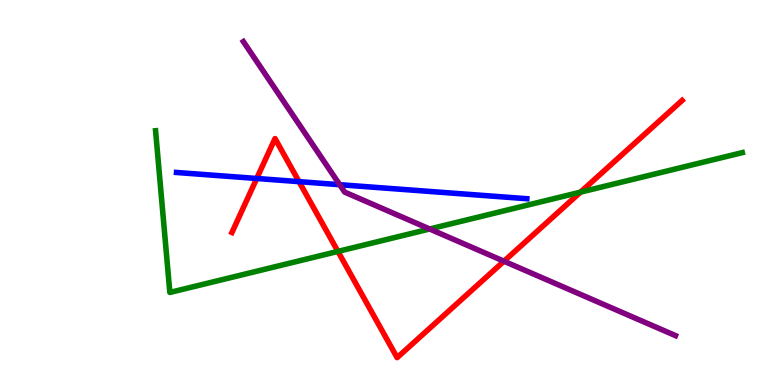[{'lines': ['blue', 'red'], 'intersections': [{'x': 3.31, 'y': 5.36}, {'x': 3.86, 'y': 5.28}]}, {'lines': ['green', 'red'], 'intersections': [{'x': 4.36, 'y': 3.47}, {'x': 7.49, 'y': 5.01}]}, {'lines': ['purple', 'red'], 'intersections': [{'x': 6.5, 'y': 3.22}]}, {'lines': ['blue', 'green'], 'intersections': []}, {'lines': ['blue', 'purple'], 'intersections': [{'x': 4.38, 'y': 5.2}]}, {'lines': ['green', 'purple'], 'intersections': [{'x': 5.54, 'y': 4.05}]}]